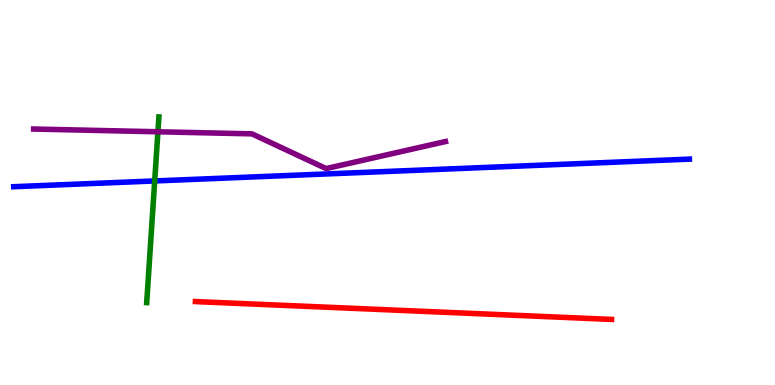[{'lines': ['blue', 'red'], 'intersections': []}, {'lines': ['green', 'red'], 'intersections': []}, {'lines': ['purple', 'red'], 'intersections': []}, {'lines': ['blue', 'green'], 'intersections': [{'x': 2.0, 'y': 5.3}]}, {'lines': ['blue', 'purple'], 'intersections': []}, {'lines': ['green', 'purple'], 'intersections': [{'x': 2.04, 'y': 6.58}]}]